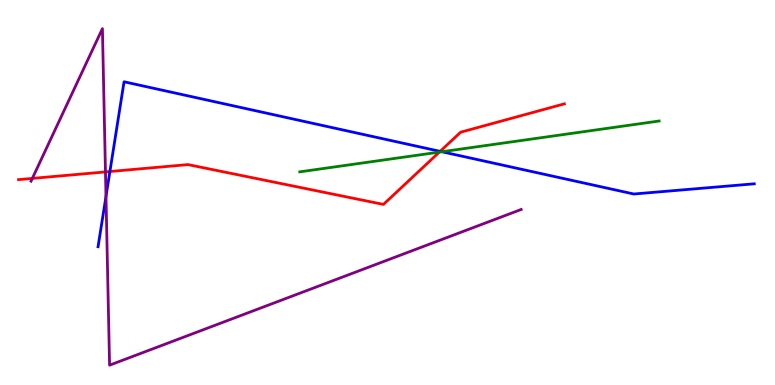[{'lines': ['blue', 'red'], 'intersections': [{'x': 1.42, 'y': 5.54}, {'x': 5.68, 'y': 6.07}]}, {'lines': ['green', 'red'], 'intersections': [{'x': 5.67, 'y': 6.05}]}, {'lines': ['purple', 'red'], 'intersections': [{'x': 0.417, 'y': 5.37}, {'x': 1.36, 'y': 5.53}]}, {'lines': ['blue', 'green'], 'intersections': [{'x': 5.7, 'y': 6.06}]}, {'lines': ['blue', 'purple'], 'intersections': [{'x': 1.37, 'y': 4.9}]}, {'lines': ['green', 'purple'], 'intersections': []}]